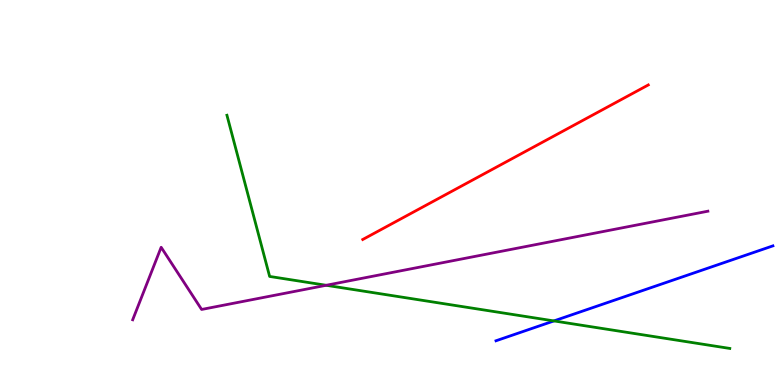[{'lines': ['blue', 'red'], 'intersections': []}, {'lines': ['green', 'red'], 'intersections': []}, {'lines': ['purple', 'red'], 'intersections': []}, {'lines': ['blue', 'green'], 'intersections': [{'x': 7.15, 'y': 1.66}]}, {'lines': ['blue', 'purple'], 'intersections': []}, {'lines': ['green', 'purple'], 'intersections': [{'x': 4.21, 'y': 2.59}]}]